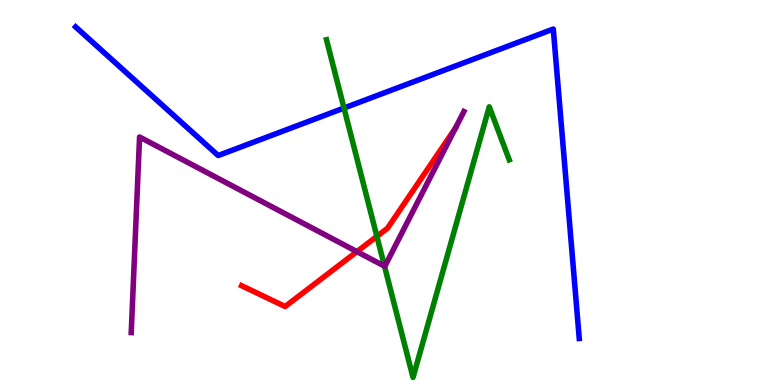[{'lines': ['blue', 'red'], 'intersections': []}, {'lines': ['green', 'red'], 'intersections': [{'x': 4.86, 'y': 3.86}]}, {'lines': ['purple', 'red'], 'intersections': [{'x': 4.61, 'y': 3.46}]}, {'lines': ['blue', 'green'], 'intersections': [{'x': 4.44, 'y': 7.19}]}, {'lines': ['blue', 'purple'], 'intersections': []}, {'lines': ['green', 'purple'], 'intersections': [{'x': 4.96, 'y': 3.09}]}]